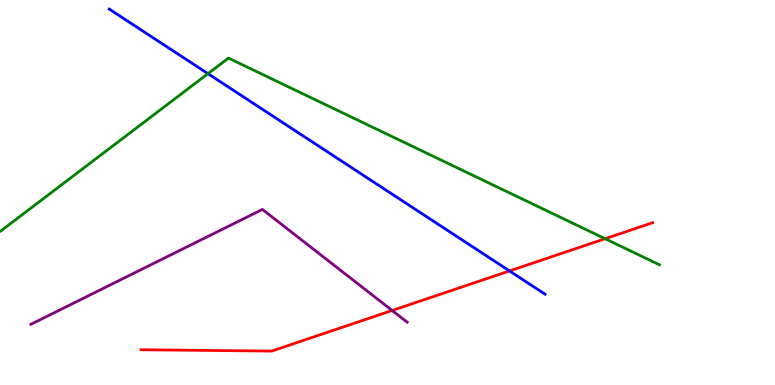[{'lines': ['blue', 'red'], 'intersections': [{'x': 6.57, 'y': 2.96}]}, {'lines': ['green', 'red'], 'intersections': [{'x': 7.81, 'y': 3.8}]}, {'lines': ['purple', 'red'], 'intersections': [{'x': 5.06, 'y': 1.94}]}, {'lines': ['blue', 'green'], 'intersections': [{'x': 2.68, 'y': 8.09}]}, {'lines': ['blue', 'purple'], 'intersections': []}, {'lines': ['green', 'purple'], 'intersections': []}]